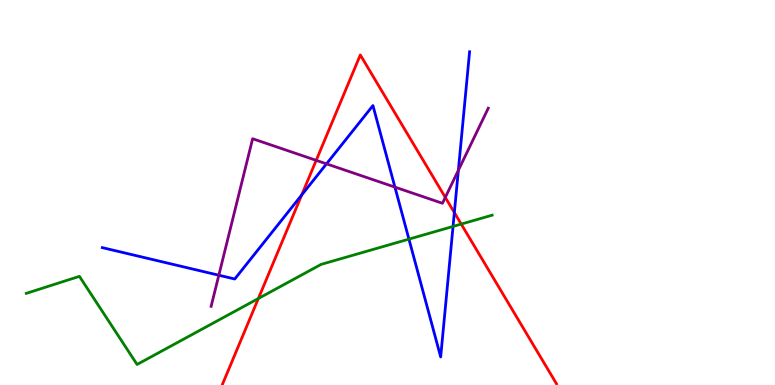[{'lines': ['blue', 'red'], 'intersections': [{'x': 3.89, 'y': 4.93}, {'x': 5.86, 'y': 4.48}]}, {'lines': ['green', 'red'], 'intersections': [{'x': 3.33, 'y': 2.25}, {'x': 5.95, 'y': 4.18}]}, {'lines': ['purple', 'red'], 'intersections': [{'x': 4.08, 'y': 5.84}, {'x': 5.75, 'y': 4.87}]}, {'lines': ['blue', 'green'], 'intersections': [{'x': 5.28, 'y': 3.79}, {'x': 5.85, 'y': 4.12}]}, {'lines': ['blue', 'purple'], 'intersections': [{'x': 2.82, 'y': 2.85}, {'x': 4.21, 'y': 5.74}, {'x': 5.1, 'y': 5.14}, {'x': 5.91, 'y': 5.58}]}, {'lines': ['green', 'purple'], 'intersections': []}]